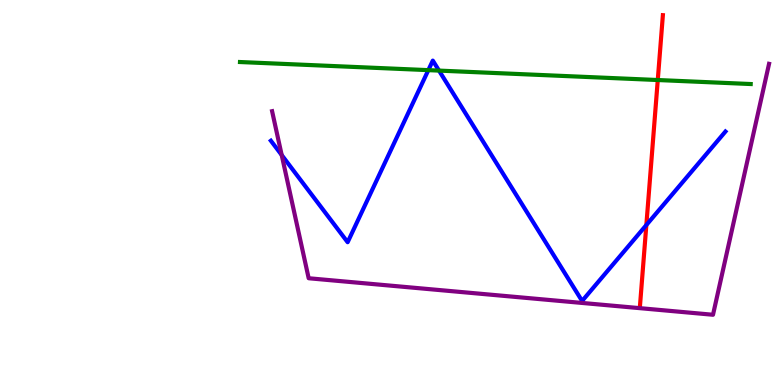[{'lines': ['blue', 'red'], 'intersections': [{'x': 8.34, 'y': 4.15}]}, {'lines': ['green', 'red'], 'intersections': [{'x': 8.49, 'y': 7.92}]}, {'lines': ['purple', 'red'], 'intersections': []}, {'lines': ['blue', 'green'], 'intersections': [{'x': 5.53, 'y': 8.18}, {'x': 5.66, 'y': 8.17}]}, {'lines': ['blue', 'purple'], 'intersections': [{'x': 3.63, 'y': 5.97}]}, {'lines': ['green', 'purple'], 'intersections': []}]